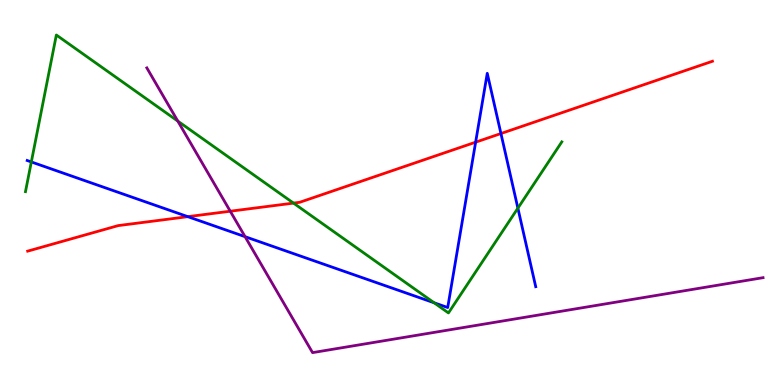[{'lines': ['blue', 'red'], 'intersections': [{'x': 2.42, 'y': 4.37}, {'x': 6.14, 'y': 6.31}, {'x': 6.46, 'y': 6.53}]}, {'lines': ['green', 'red'], 'intersections': [{'x': 3.79, 'y': 4.72}]}, {'lines': ['purple', 'red'], 'intersections': [{'x': 2.97, 'y': 4.51}]}, {'lines': ['blue', 'green'], 'intersections': [{'x': 0.404, 'y': 5.79}, {'x': 5.6, 'y': 2.14}, {'x': 6.68, 'y': 4.59}]}, {'lines': ['blue', 'purple'], 'intersections': [{'x': 3.16, 'y': 3.85}]}, {'lines': ['green', 'purple'], 'intersections': [{'x': 2.29, 'y': 6.85}]}]